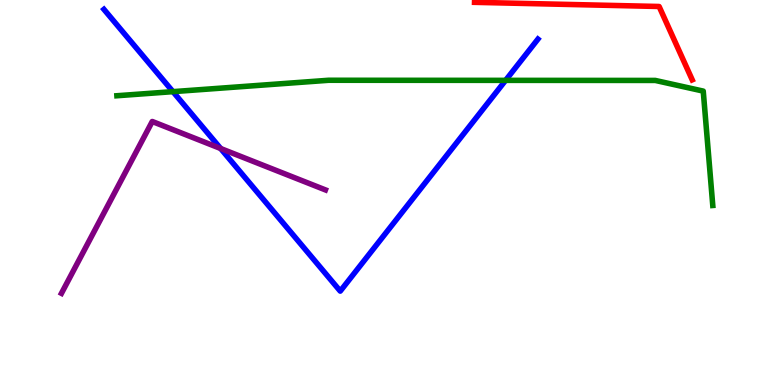[{'lines': ['blue', 'red'], 'intersections': []}, {'lines': ['green', 'red'], 'intersections': []}, {'lines': ['purple', 'red'], 'intersections': []}, {'lines': ['blue', 'green'], 'intersections': [{'x': 2.23, 'y': 7.62}, {'x': 6.52, 'y': 7.91}]}, {'lines': ['blue', 'purple'], 'intersections': [{'x': 2.85, 'y': 6.14}]}, {'lines': ['green', 'purple'], 'intersections': []}]